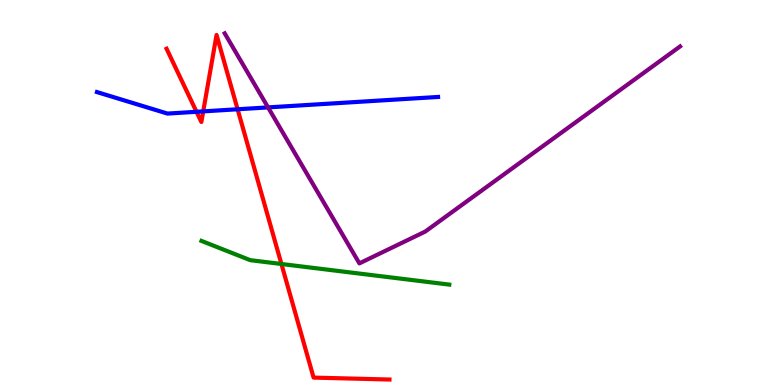[{'lines': ['blue', 'red'], 'intersections': [{'x': 2.54, 'y': 7.1}, {'x': 2.62, 'y': 7.11}, {'x': 3.07, 'y': 7.16}]}, {'lines': ['green', 'red'], 'intersections': [{'x': 3.63, 'y': 3.14}]}, {'lines': ['purple', 'red'], 'intersections': []}, {'lines': ['blue', 'green'], 'intersections': []}, {'lines': ['blue', 'purple'], 'intersections': [{'x': 3.46, 'y': 7.21}]}, {'lines': ['green', 'purple'], 'intersections': []}]